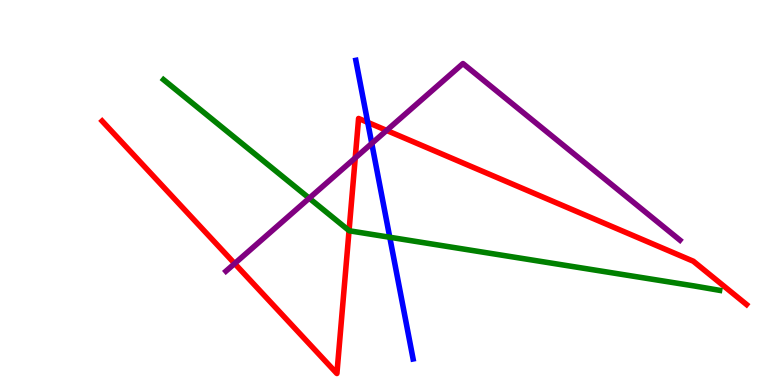[{'lines': ['blue', 'red'], 'intersections': [{'x': 4.74, 'y': 6.82}]}, {'lines': ['green', 'red'], 'intersections': [{'x': 4.5, 'y': 4.01}]}, {'lines': ['purple', 'red'], 'intersections': [{'x': 3.03, 'y': 3.15}, {'x': 4.58, 'y': 5.9}, {'x': 4.99, 'y': 6.61}]}, {'lines': ['blue', 'green'], 'intersections': [{'x': 5.03, 'y': 3.84}]}, {'lines': ['blue', 'purple'], 'intersections': [{'x': 4.8, 'y': 6.27}]}, {'lines': ['green', 'purple'], 'intersections': [{'x': 3.99, 'y': 4.85}]}]